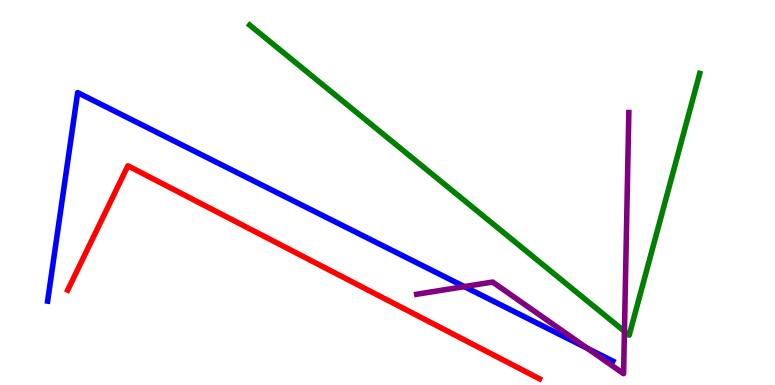[{'lines': ['blue', 'red'], 'intersections': []}, {'lines': ['green', 'red'], 'intersections': []}, {'lines': ['purple', 'red'], 'intersections': []}, {'lines': ['blue', 'green'], 'intersections': []}, {'lines': ['blue', 'purple'], 'intersections': [{'x': 5.99, 'y': 2.56}, {'x': 7.58, 'y': 0.952}]}, {'lines': ['green', 'purple'], 'intersections': [{'x': 8.06, 'y': 1.39}]}]